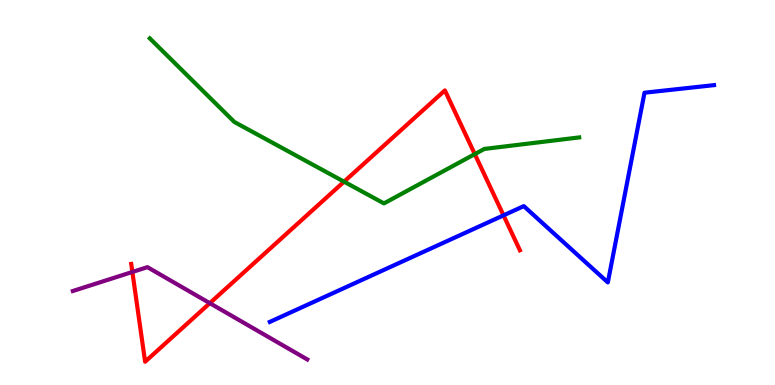[{'lines': ['blue', 'red'], 'intersections': [{'x': 6.5, 'y': 4.41}]}, {'lines': ['green', 'red'], 'intersections': [{'x': 4.44, 'y': 5.28}, {'x': 6.13, 'y': 6.0}]}, {'lines': ['purple', 'red'], 'intersections': [{'x': 1.71, 'y': 2.94}, {'x': 2.71, 'y': 2.13}]}, {'lines': ['blue', 'green'], 'intersections': []}, {'lines': ['blue', 'purple'], 'intersections': []}, {'lines': ['green', 'purple'], 'intersections': []}]